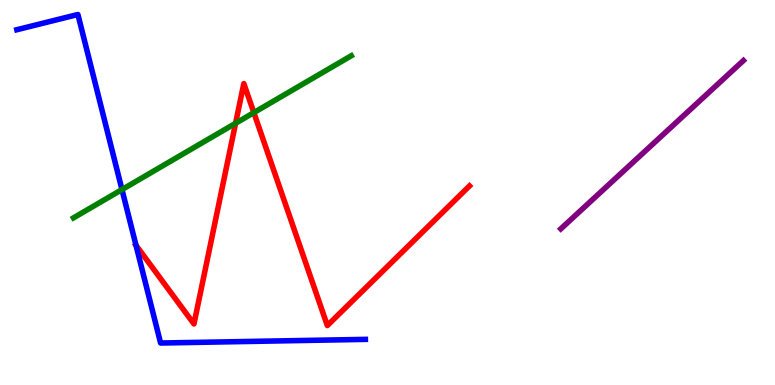[{'lines': ['blue', 'red'], 'intersections': [{'x': 1.75, 'y': 3.63}]}, {'lines': ['green', 'red'], 'intersections': [{'x': 3.04, 'y': 6.8}, {'x': 3.28, 'y': 7.07}]}, {'lines': ['purple', 'red'], 'intersections': []}, {'lines': ['blue', 'green'], 'intersections': [{'x': 1.57, 'y': 5.08}]}, {'lines': ['blue', 'purple'], 'intersections': []}, {'lines': ['green', 'purple'], 'intersections': []}]